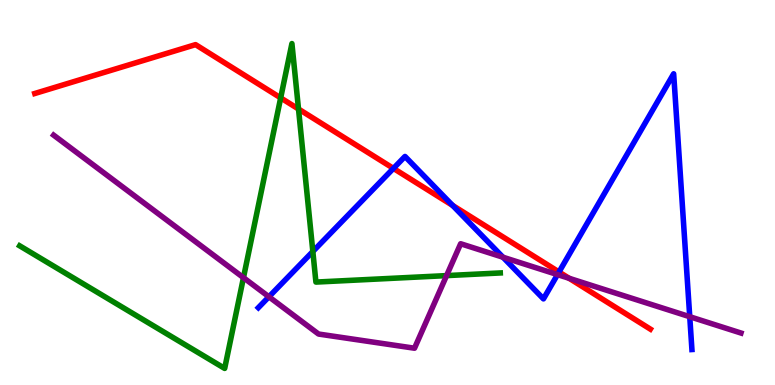[{'lines': ['blue', 'red'], 'intersections': [{'x': 5.08, 'y': 5.63}, {'x': 5.84, 'y': 4.66}, {'x': 7.21, 'y': 2.94}]}, {'lines': ['green', 'red'], 'intersections': [{'x': 3.62, 'y': 7.46}, {'x': 3.85, 'y': 7.17}]}, {'lines': ['purple', 'red'], 'intersections': [{'x': 7.34, 'y': 2.77}]}, {'lines': ['blue', 'green'], 'intersections': [{'x': 4.04, 'y': 3.47}]}, {'lines': ['blue', 'purple'], 'intersections': [{'x': 3.47, 'y': 2.29}, {'x': 6.49, 'y': 3.32}, {'x': 7.19, 'y': 2.87}, {'x': 8.9, 'y': 1.77}]}, {'lines': ['green', 'purple'], 'intersections': [{'x': 3.14, 'y': 2.79}, {'x': 5.76, 'y': 2.84}]}]